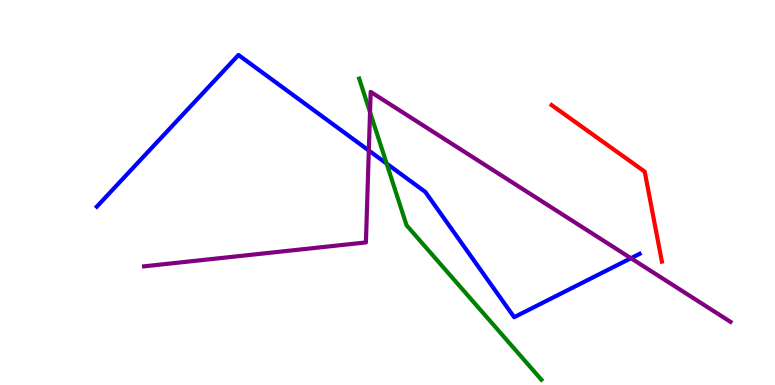[{'lines': ['blue', 'red'], 'intersections': []}, {'lines': ['green', 'red'], 'intersections': []}, {'lines': ['purple', 'red'], 'intersections': []}, {'lines': ['blue', 'green'], 'intersections': [{'x': 4.99, 'y': 5.75}]}, {'lines': ['blue', 'purple'], 'intersections': [{'x': 4.76, 'y': 6.09}, {'x': 8.14, 'y': 3.29}]}, {'lines': ['green', 'purple'], 'intersections': [{'x': 4.77, 'y': 7.09}]}]